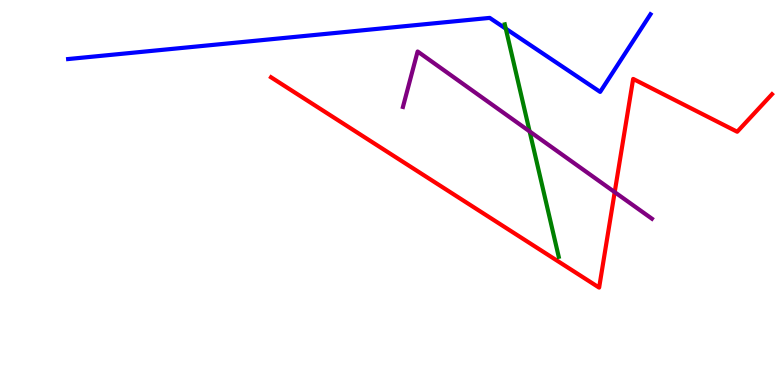[{'lines': ['blue', 'red'], 'intersections': []}, {'lines': ['green', 'red'], 'intersections': []}, {'lines': ['purple', 'red'], 'intersections': [{'x': 7.93, 'y': 5.01}]}, {'lines': ['blue', 'green'], 'intersections': [{'x': 6.53, 'y': 9.26}]}, {'lines': ['blue', 'purple'], 'intersections': []}, {'lines': ['green', 'purple'], 'intersections': [{'x': 6.83, 'y': 6.59}]}]